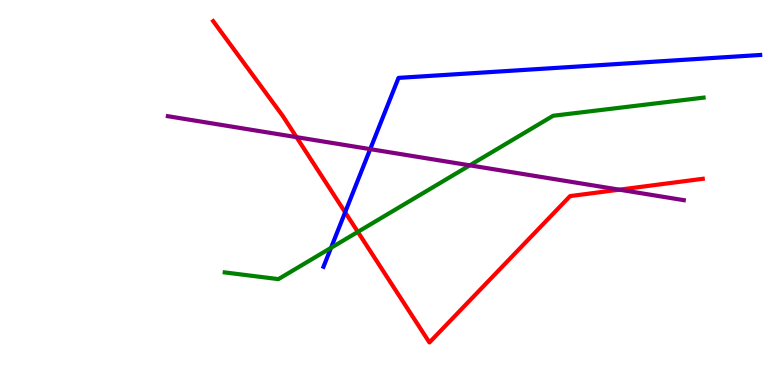[{'lines': ['blue', 'red'], 'intersections': [{'x': 4.45, 'y': 4.49}]}, {'lines': ['green', 'red'], 'intersections': [{'x': 4.62, 'y': 3.98}]}, {'lines': ['purple', 'red'], 'intersections': [{'x': 3.83, 'y': 6.44}, {'x': 7.99, 'y': 5.07}]}, {'lines': ['blue', 'green'], 'intersections': [{'x': 4.27, 'y': 3.56}]}, {'lines': ['blue', 'purple'], 'intersections': [{'x': 4.78, 'y': 6.13}]}, {'lines': ['green', 'purple'], 'intersections': [{'x': 6.06, 'y': 5.71}]}]